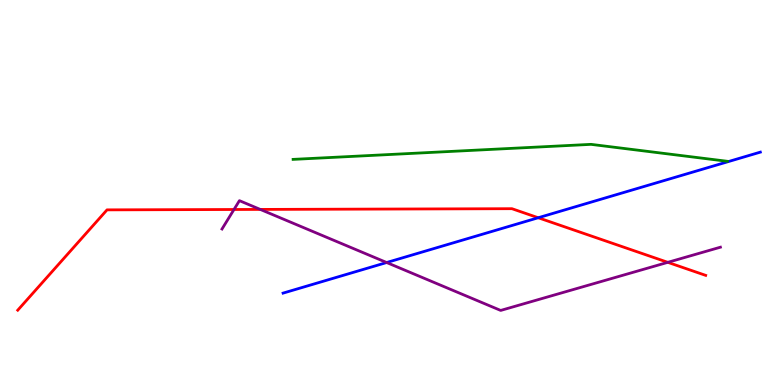[{'lines': ['blue', 'red'], 'intersections': [{'x': 6.94, 'y': 4.34}]}, {'lines': ['green', 'red'], 'intersections': []}, {'lines': ['purple', 'red'], 'intersections': [{'x': 3.02, 'y': 4.56}, {'x': 3.36, 'y': 4.56}, {'x': 8.62, 'y': 3.19}]}, {'lines': ['blue', 'green'], 'intersections': []}, {'lines': ['blue', 'purple'], 'intersections': [{'x': 4.99, 'y': 3.18}]}, {'lines': ['green', 'purple'], 'intersections': []}]